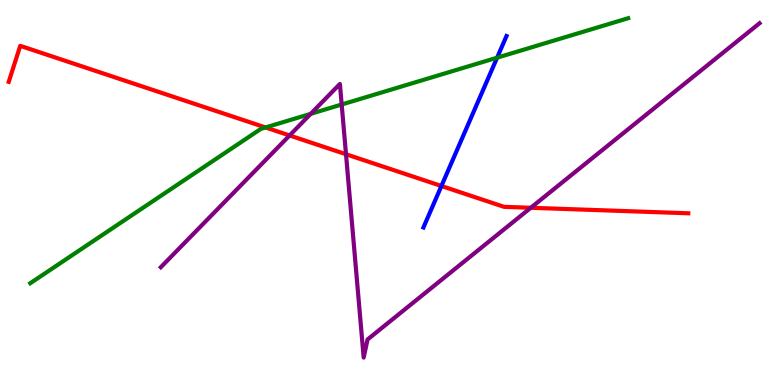[{'lines': ['blue', 'red'], 'intersections': [{'x': 5.7, 'y': 5.17}]}, {'lines': ['green', 'red'], 'intersections': [{'x': 3.43, 'y': 6.69}]}, {'lines': ['purple', 'red'], 'intersections': [{'x': 3.74, 'y': 6.48}, {'x': 4.46, 'y': 5.99}, {'x': 6.85, 'y': 4.6}]}, {'lines': ['blue', 'green'], 'intersections': [{'x': 6.41, 'y': 8.5}]}, {'lines': ['blue', 'purple'], 'intersections': []}, {'lines': ['green', 'purple'], 'intersections': [{'x': 4.01, 'y': 7.04}, {'x': 4.41, 'y': 7.29}]}]